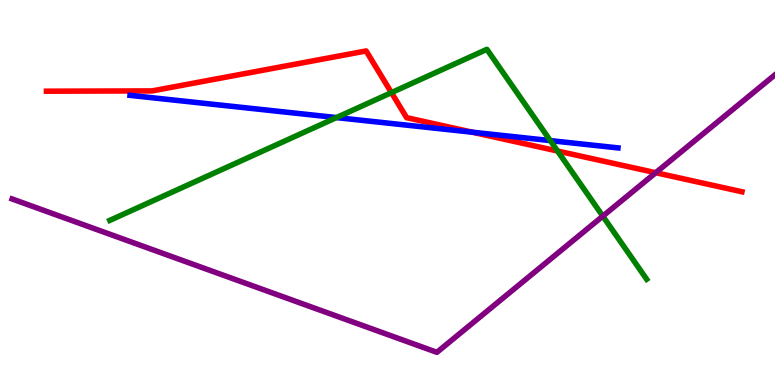[{'lines': ['blue', 'red'], 'intersections': [{'x': 6.1, 'y': 6.57}]}, {'lines': ['green', 'red'], 'intersections': [{'x': 5.05, 'y': 7.59}, {'x': 7.19, 'y': 6.08}]}, {'lines': ['purple', 'red'], 'intersections': [{'x': 8.46, 'y': 5.51}]}, {'lines': ['blue', 'green'], 'intersections': [{'x': 4.34, 'y': 6.95}, {'x': 7.1, 'y': 6.35}]}, {'lines': ['blue', 'purple'], 'intersections': []}, {'lines': ['green', 'purple'], 'intersections': [{'x': 7.78, 'y': 4.39}]}]